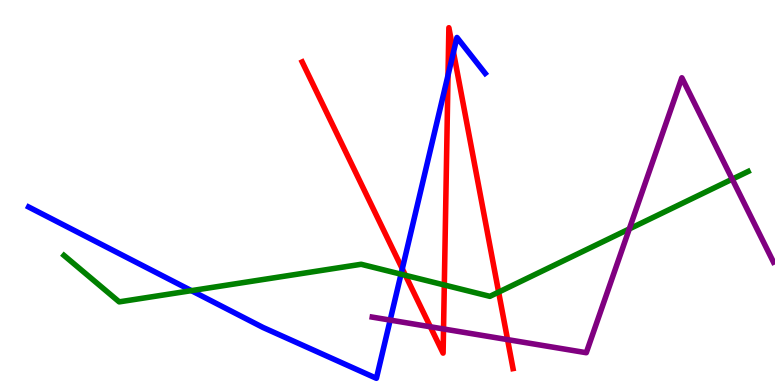[{'lines': ['blue', 'red'], 'intersections': [{'x': 5.19, 'y': 3.02}, {'x': 5.78, 'y': 8.05}, {'x': 5.85, 'y': 8.64}]}, {'lines': ['green', 'red'], 'intersections': [{'x': 5.23, 'y': 2.85}, {'x': 5.73, 'y': 2.6}, {'x': 6.43, 'y': 2.41}]}, {'lines': ['purple', 'red'], 'intersections': [{'x': 5.55, 'y': 1.51}, {'x': 5.72, 'y': 1.46}, {'x': 6.55, 'y': 1.18}]}, {'lines': ['blue', 'green'], 'intersections': [{'x': 2.47, 'y': 2.45}, {'x': 5.17, 'y': 2.88}]}, {'lines': ['blue', 'purple'], 'intersections': [{'x': 5.03, 'y': 1.69}]}, {'lines': ['green', 'purple'], 'intersections': [{'x': 8.12, 'y': 4.05}, {'x': 9.45, 'y': 5.35}]}]